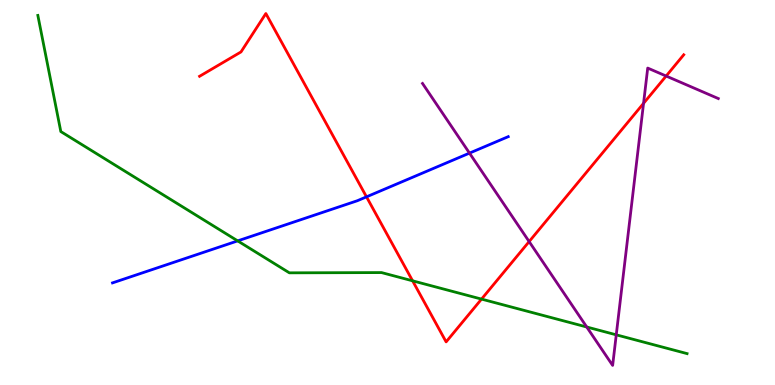[{'lines': ['blue', 'red'], 'intersections': [{'x': 4.73, 'y': 4.89}]}, {'lines': ['green', 'red'], 'intersections': [{'x': 5.32, 'y': 2.71}, {'x': 6.21, 'y': 2.23}]}, {'lines': ['purple', 'red'], 'intersections': [{'x': 6.83, 'y': 3.73}, {'x': 8.3, 'y': 7.32}, {'x': 8.6, 'y': 8.03}]}, {'lines': ['blue', 'green'], 'intersections': [{'x': 3.07, 'y': 3.74}]}, {'lines': ['blue', 'purple'], 'intersections': [{'x': 6.06, 'y': 6.02}]}, {'lines': ['green', 'purple'], 'intersections': [{'x': 7.57, 'y': 1.51}, {'x': 7.95, 'y': 1.3}]}]